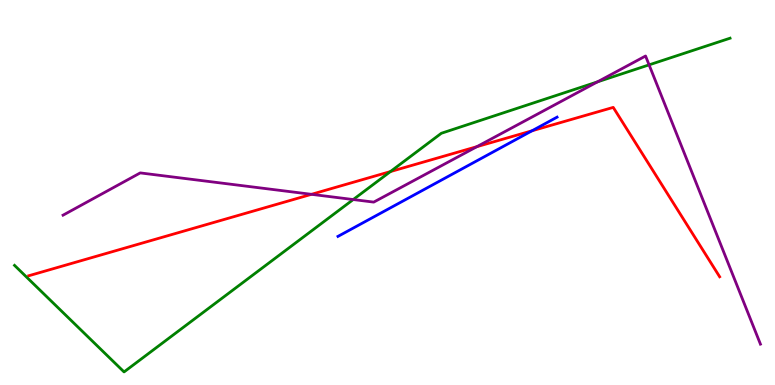[{'lines': ['blue', 'red'], 'intersections': [{'x': 6.86, 'y': 6.6}]}, {'lines': ['green', 'red'], 'intersections': [{'x': 5.04, 'y': 5.54}]}, {'lines': ['purple', 'red'], 'intersections': [{'x': 4.02, 'y': 4.95}, {'x': 6.15, 'y': 6.19}]}, {'lines': ['blue', 'green'], 'intersections': []}, {'lines': ['blue', 'purple'], 'intersections': []}, {'lines': ['green', 'purple'], 'intersections': [{'x': 4.56, 'y': 4.82}, {'x': 7.71, 'y': 7.87}, {'x': 8.38, 'y': 8.32}]}]